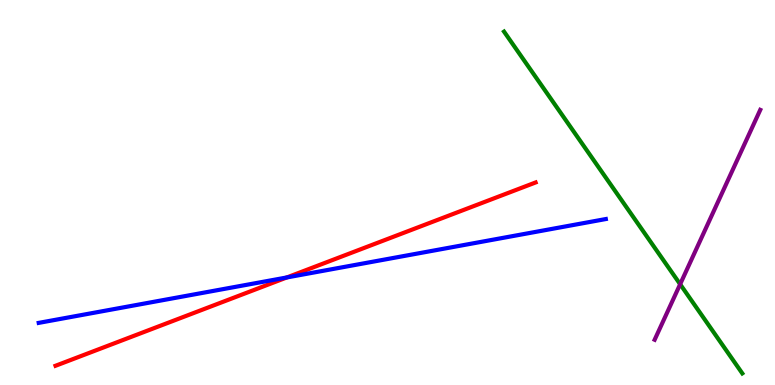[{'lines': ['blue', 'red'], 'intersections': [{'x': 3.7, 'y': 2.79}]}, {'lines': ['green', 'red'], 'intersections': []}, {'lines': ['purple', 'red'], 'intersections': []}, {'lines': ['blue', 'green'], 'intersections': []}, {'lines': ['blue', 'purple'], 'intersections': []}, {'lines': ['green', 'purple'], 'intersections': [{'x': 8.78, 'y': 2.62}]}]